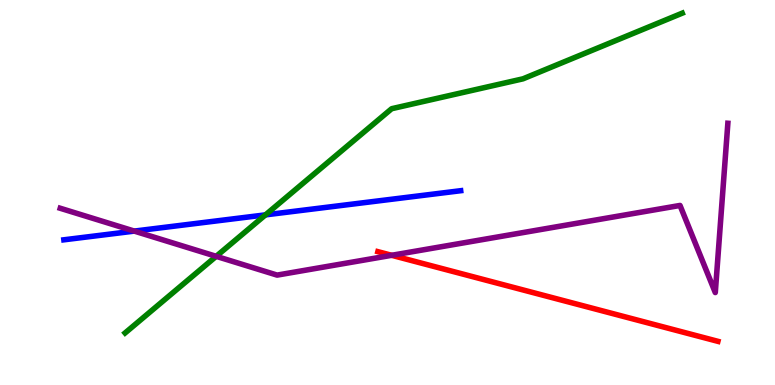[{'lines': ['blue', 'red'], 'intersections': []}, {'lines': ['green', 'red'], 'intersections': []}, {'lines': ['purple', 'red'], 'intersections': [{'x': 5.05, 'y': 3.37}]}, {'lines': ['blue', 'green'], 'intersections': [{'x': 3.43, 'y': 4.42}]}, {'lines': ['blue', 'purple'], 'intersections': [{'x': 1.73, 'y': 4.0}]}, {'lines': ['green', 'purple'], 'intersections': [{'x': 2.79, 'y': 3.34}]}]